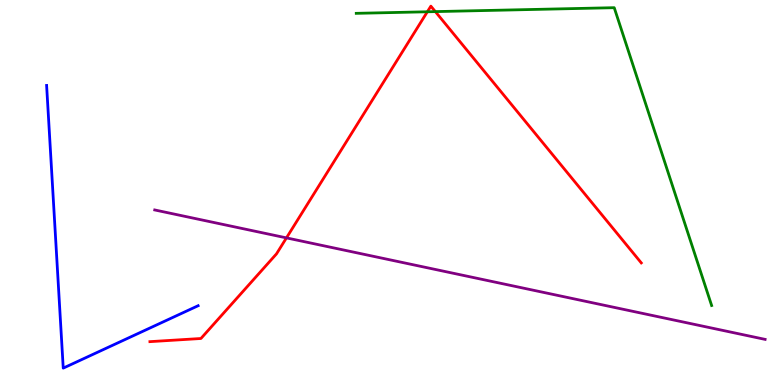[{'lines': ['blue', 'red'], 'intersections': []}, {'lines': ['green', 'red'], 'intersections': [{'x': 5.51, 'y': 9.69}, {'x': 5.62, 'y': 9.7}]}, {'lines': ['purple', 'red'], 'intersections': [{'x': 3.7, 'y': 3.82}]}, {'lines': ['blue', 'green'], 'intersections': []}, {'lines': ['blue', 'purple'], 'intersections': []}, {'lines': ['green', 'purple'], 'intersections': []}]